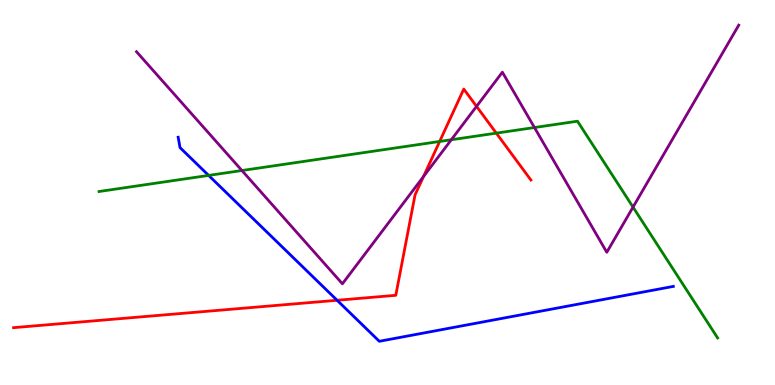[{'lines': ['blue', 'red'], 'intersections': [{'x': 4.35, 'y': 2.2}]}, {'lines': ['green', 'red'], 'intersections': [{'x': 5.67, 'y': 6.33}, {'x': 6.4, 'y': 6.54}]}, {'lines': ['purple', 'red'], 'intersections': [{'x': 5.46, 'y': 5.41}, {'x': 6.15, 'y': 7.24}]}, {'lines': ['blue', 'green'], 'intersections': [{'x': 2.69, 'y': 5.44}]}, {'lines': ['blue', 'purple'], 'intersections': []}, {'lines': ['green', 'purple'], 'intersections': [{'x': 3.12, 'y': 5.57}, {'x': 5.82, 'y': 6.37}, {'x': 6.9, 'y': 6.69}, {'x': 8.17, 'y': 4.62}]}]